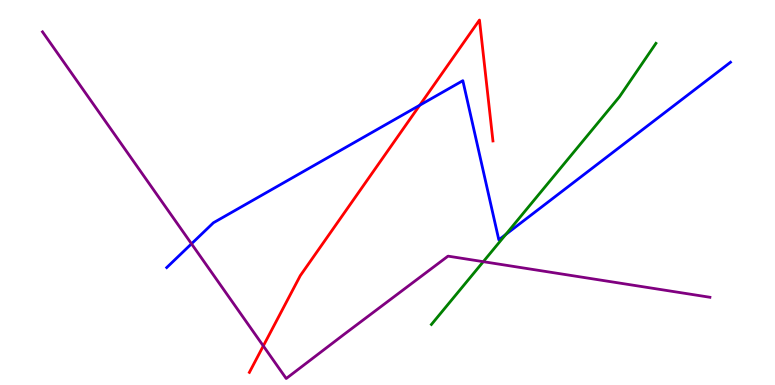[{'lines': ['blue', 'red'], 'intersections': [{'x': 5.42, 'y': 7.27}]}, {'lines': ['green', 'red'], 'intersections': []}, {'lines': ['purple', 'red'], 'intersections': [{'x': 3.4, 'y': 1.01}]}, {'lines': ['blue', 'green'], 'intersections': [{'x': 6.53, 'y': 3.91}]}, {'lines': ['blue', 'purple'], 'intersections': [{'x': 2.47, 'y': 3.67}]}, {'lines': ['green', 'purple'], 'intersections': [{'x': 6.24, 'y': 3.2}]}]